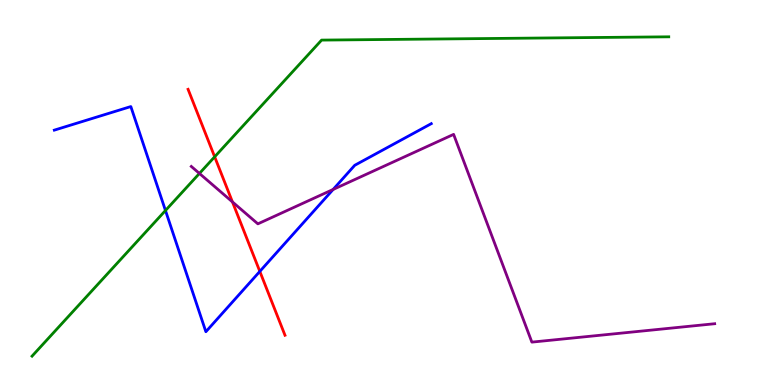[{'lines': ['blue', 'red'], 'intersections': [{'x': 3.35, 'y': 2.95}]}, {'lines': ['green', 'red'], 'intersections': [{'x': 2.77, 'y': 5.93}]}, {'lines': ['purple', 'red'], 'intersections': [{'x': 3.0, 'y': 4.76}]}, {'lines': ['blue', 'green'], 'intersections': [{'x': 2.14, 'y': 4.53}]}, {'lines': ['blue', 'purple'], 'intersections': [{'x': 4.3, 'y': 5.08}]}, {'lines': ['green', 'purple'], 'intersections': [{'x': 2.57, 'y': 5.49}]}]